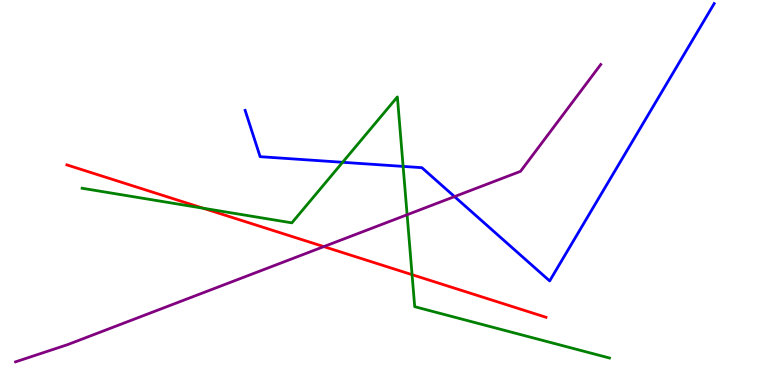[{'lines': ['blue', 'red'], 'intersections': []}, {'lines': ['green', 'red'], 'intersections': [{'x': 2.62, 'y': 4.59}, {'x': 5.32, 'y': 2.87}]}, {'lines': ['purple', 'red'], 'intersections': [{'x': 4.18, 'y': 3.59}]}, {'lines': ['blue', 'green'], 'intersections': [{'x': 4.42, 'y': 5.78}, {'x': 5.2, 'y': 5.68}]}, {'lines': ['blue', 'purple'], 'intersections': [{'x': 5.86, 'y': 4.89}]}, {'lines': ['green', 'purple'], 'intersections': [{'x': 5.25, 'y': 4.42}]}]